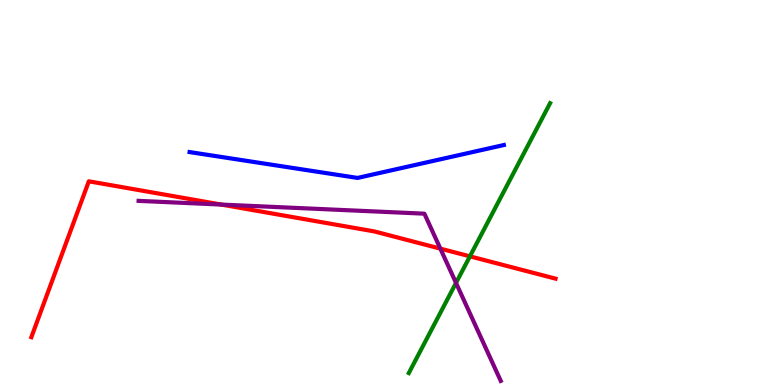[{'lines': ['blue', 'red'], 'intersections': []}, {'lines': ['green', 'red'], 'intersections': [{'x': 6.06, 'y': 3.34}]}, {'lines': ['purple', 'red'], 'intersections': [{'x': 2.86, 'y': 4.69}, {'x': 5.68, 'y': 3.54}]}, {'lines': ['blue', 'green'], 'intersections': []}, {'lines': ['blue', 'purple'], 'intersections': []}, {'lines': ['green', 'purple'], 'intersections': [{'x': 5.88, 'y': 2.65}]}]